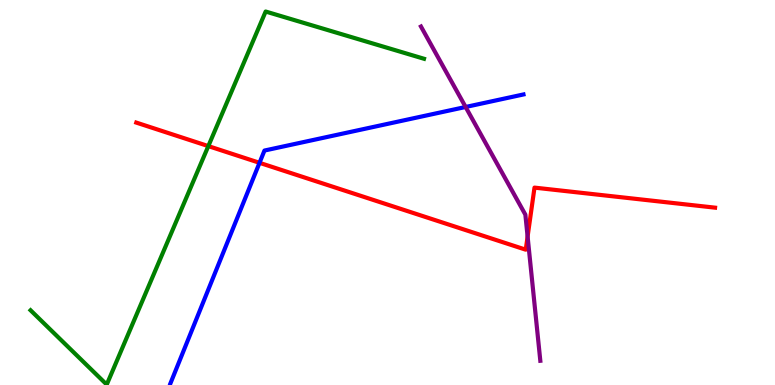[{'lines': ['blue', 'red'], 'intersections': [{'x': 3.35, 'y': 5.77}]}, {'lines': ['green', 'red'], 'intersections': [{'x': 2.69, 'y': 6.21}]}, {'lines': ['purple', 'red'], 'intersections': [{'x': 6.81, 'y': 3.86}]}, {'lines': ['blue', 'green'], 'intersections': []}, {'lines': ['blue', 'purple'], 'intersections': [{'x': 6.01, 'y': 7.22}]}, {'lines': ['green', 'purple'], 'intersections': []}]